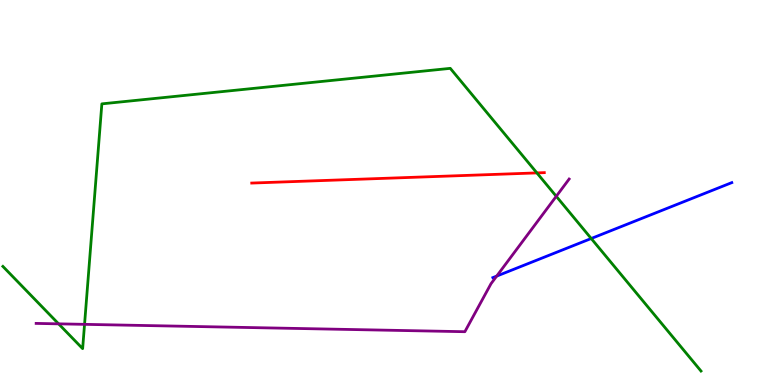[{'lines': ['blue', 'red'], 'intersections': []}, {'lines': ['green', 'red'], 'intersections': [{'x': 6.93, 'y': 5.51}]}, {'lines': ['purple', 'red'], 'intersections': []}, {'lines': ['blue', 'green'], 'intersections': [{'x': 7.63, 'y': 3.8}]}, {'lines': ['blue', 'purple'], 'intersections': [{'x': 6.41, 'y': 2.83}]}, {'lines': ['green', 'purple'], 'intersections': [{'x': 0.756, 'y': 1.59}, {'x': 1.09, 'y': 1.58}, {'x': 7.18, 'y': 4.9}]}]